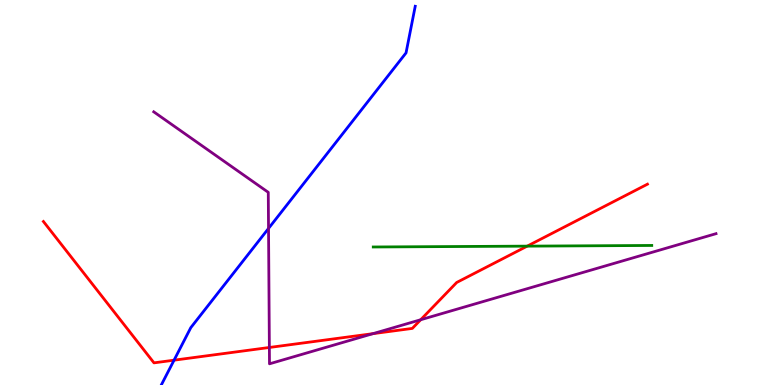[{'lines': ['blue', 'red'], 'intersections': [{'x': 2.25, 'y': 0.645}]}, {'lines': ['green', 'red'], 'intersections': [{'x': 6.8, 'y': 3.61}]}, {'lines': ['purple', 'red'], 'intersections': [{'x': 3.48, 'y': 0.975}, {'x': 4.81, 'y': 1.33}, {'x': 5.43, 'y': 1.69}]}, {'lines': ['blue', 'green'], 'intersections': []}, {'lines': ['blue', 'purple'], 'intersections': [{'x': 3.46, 'y': 4.07}]}, {'lines': ['green', 'purple'], 'intersections': []}]